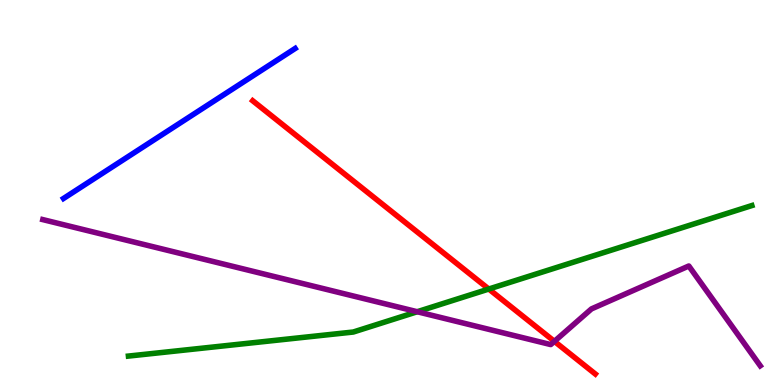[{'lines': ['blue', 'red'], 'intersections': []}, {'lines': ['green', 'red'], 'intersections': [{'x': 6.31, 'y': 2.49}]}, {'lines': ['purple', 'red'], 'intersections': [{'x': 7.15, 'y': 1.13}]}, {'lines': ['blue', 'green'], 'intersections': []}, {'lines': ['blue', 'purple'], 'intersections': []}, {'lines': ['green', 'purple'], 'intersections': [{'x': 5.38, 'y': 1.9}]}]